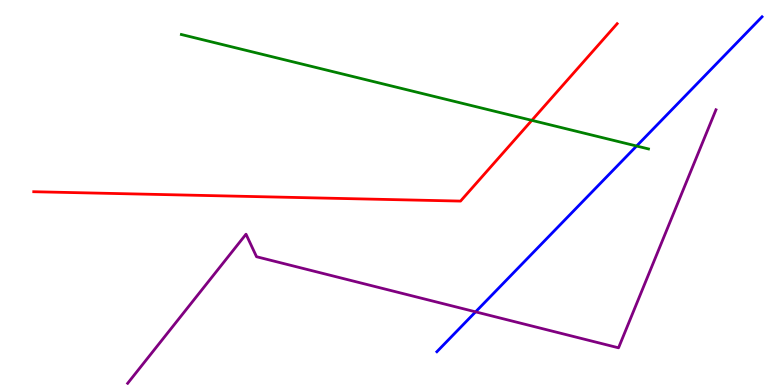[{'lines': ['blue', 'red'], 'intersections': []}, {'lines': ['green', 'red'], 'intersections': [{'x': 6.86, 'y': 6.87}]}, {'lines': ['purple', 'red'], 'intersections': []}, {'lines': ['blue', 'green'], 'intersections': [{'x': 8.21, 'y': 6.21}]}, {'lines': ['blue', 'purple'], 'intersections': [{'x': 6.14, 'y': 1.9}]}, {'lines': ['green', 'purple'], 'intersections': []}]